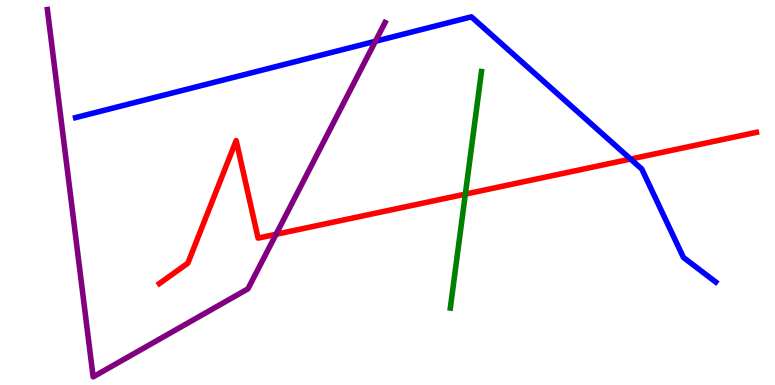[{'lines': ['blue', 'red'], 'intersections': [{'x': 8.14, 'y': 5.87}]}, {'lines': ['green', 'red'], 'intersections': [{'x': 6.0, 'y': 4.96}]}, {'lines': ['purple', 'red'], 'intersections': [{'x': 3.56, 'y': 3.91}]}, {'lines': ['blue', 'green'], 'intersections': []}, {'lines': ['blue', 'purple'], 'intersections': [{'x': 4.84, 'y': 8.93}]}, {'lines': ['green', 'purple'], 'intersections': []}]